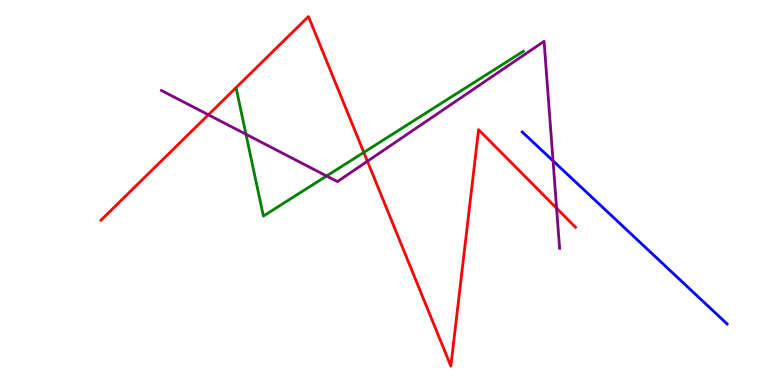[{'lines': ['blue', 'red'], 'intersections': []}, {'lines': ['green', 'red'], 'intersections': [{'x': 4.69, 'y': 6.04}]}, {'lines': ['purple', 'red'], 'intersections': [{'x': 2.69, 'y': 7.02}, {'x': 4.74, 'y': 5.81}, {'x': 7.18, 'y': 4.59}]}, {'lines': ['blue', 'green'], 'intersections': []}, {'lines': ['blue', 'purple'], 'intersections': [{'x': 7.14, 'y': 5.82}]}, {'lines': ['green', 'purple'], 'intersections': [{'x': 3.17, 'y': 6.51}, {'x': 4.21, 'y': 5.43}]}]